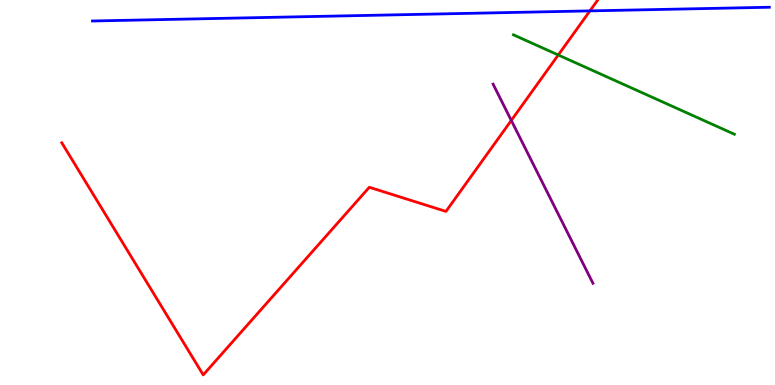[{'lines': ['blue', 'red'], 'intersections': [{'x': 7.61, 'y': 9.72}]}, {'lines': ['green', 'red'], 'intersections': [{'x': 7.2, 'y': 8.57}]}, {'lines': ['purple', 'red'], 'intersections': [{'x': 6.6, 'y': 6.87}]}, {'lines': ['blue', 'green'], 'intersections': []}, {'lines': ['blue', 'purple'], 'intersections': []}, {'lines': ['green', 'purple'], 'intersections': []}]